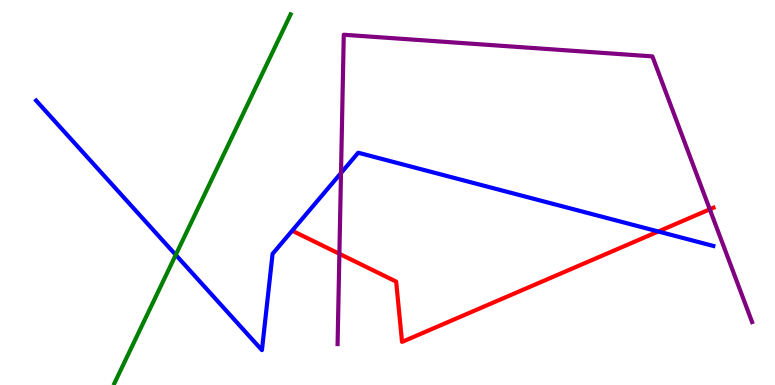[{'lines': ['blue', 'red'], 'intersections': [{'x': 8.49, 'y': 3.99}]}, {'lines': ['green', 'red'], 'intersections': []}, {'lines': ['purple', 'red'], 'intersections': [{'x': 4.38, 'y': 3.41}, {'x': 9.16, 'y': 4.56}]}, {'lines': ['blue', 'green'], 'intersections': [{'x': 2.27, 'y': 3.38}]}, {'lines': ['blue', 'purple'], 'intersections': [{'x': 4.4, 'y': 5.51}]}, {'lines': ['green', 'purple'], 'intersections': []}]